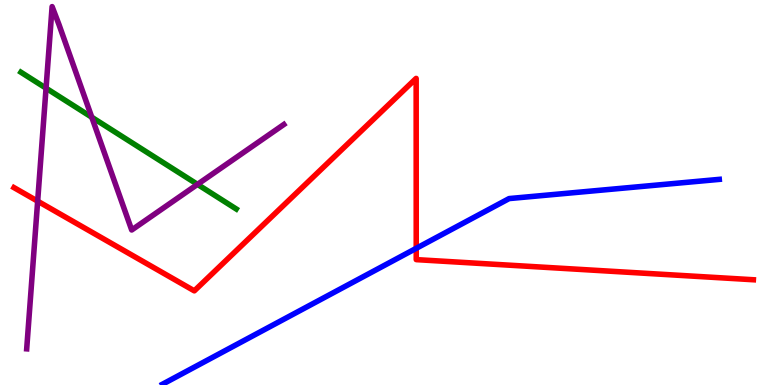[{'lines': ['blue', 'red'], 'intersections': [{'x': 5.37, 'y': 3.55}]}, {'lines': ['green', 'red'], 'intersections': []}, {'lines': ['purple', 'red'], 'intersections': [{'x': 0.486, 'y': 4.77}]}, {'lines': ['blue', 'green'], 'intersections': []}, {'lines': ['blue', 'purple'], 'intersections': []}, {'lines': ['green', 'purple'], 'intersections': [{'x': 0.594, 'y': 7.71}, {'x': 1.18, 'y': 6.95}, {'x': 2.55, 'y': 5.21}]}]